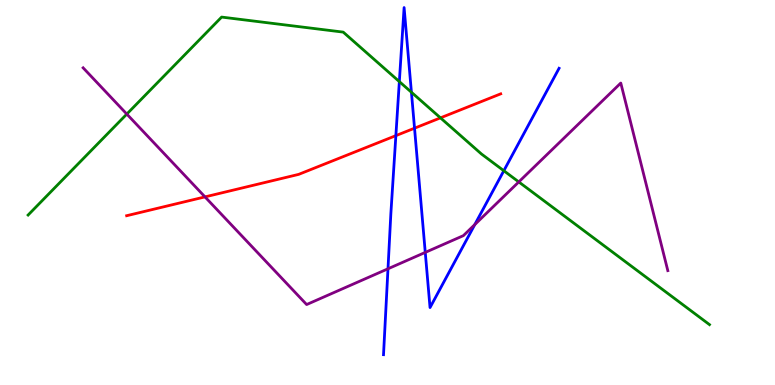[{'lines': ['blue', 'red'], 'intersections': [{'x': 5.11, 'y': 6.48}, {'x': 5.35, 'y': 6.67}]}, {'lines': ['green', 'red'], 'intersections': [{'x': 5.68, 'y': 6.94}]}, {'lines': ['purple', 'red'], 'intersections': [{'x': 2.65, 'y': 4.89}]}, {'lines': ['blue', 'green'], 'intersections': [{'x': 5.15, 'y': 7.88}, {'x': 5.31, 'y': 7.6}, {'x': 6.5, 'y': 5.57}]}, {'lines': ['blue', 'purple'], 'intersections': [{'x': 5.01, 'y': 3.02}, {'x': 5.49, 'y': 3.44}, {'x': 6.13, 'y': 4.17}]}, {'lines': ['green', 'purple'], 'intersections': [{'x': 1.64, 'y': 7.04}, {'x': 6.69, 'y': 5.27}]}]